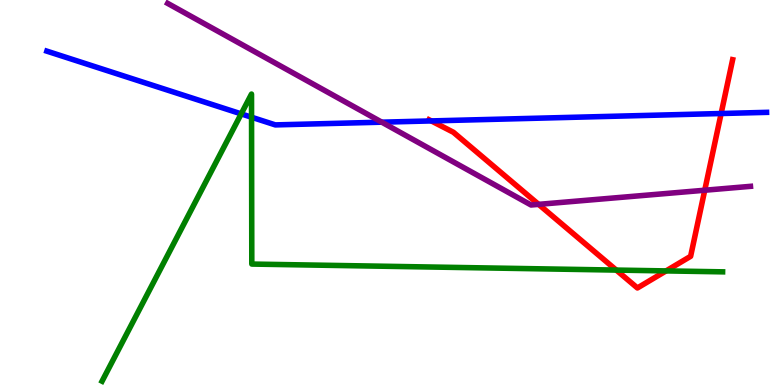[{'lines': ['blue', 'red'], 'intersections': [{'x': 5.57, 'y': 6.86}, {'x': 9.3, 'y': 7.05}]}, {'lines': ['green', 'red'], 'intersections': [{'x': 7.95, 'y': 2.98}, {'x': 8.59, 'y': 2.96}]}, {'lines': ['purple', 'red'], 'intersections': [{'x': 6.95, 'y': 4.69}, {'x': 9.09, 'y': 5.06}]}, {'lines': ['blue', 'green'], 'intersections': [{'x': 3.11, 'y': 7.04}, {'x': 3.25, 'y': 6.96}]}, {'lines': ['blue', 'purple'], 'intersections': [{'x': 4.93, 'y': 6.83}]}, {'lines': ['green', 'purple'], 'intersections': []}]